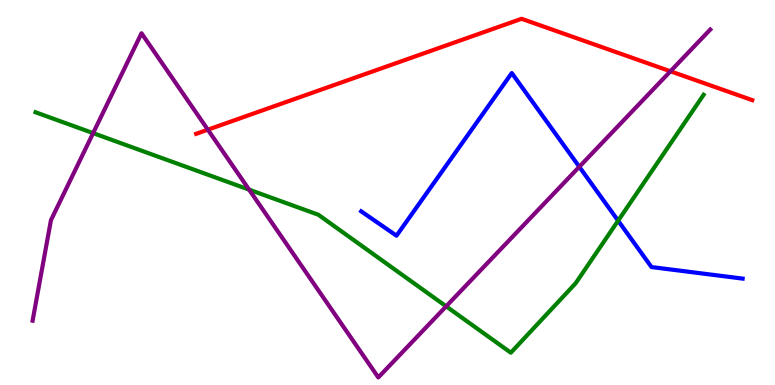[{'lines': ['blue', 'red'], 'intersections': []}, {'lines': ['green', 'red'], 'intersections': []}, {'lines': ['purple', 'red'], 'intersections': [{'x': 2.68, 'y': 6.63}, {'x': 8.65, 'y': 8.15}]}, {'lines': ['blue', 'green'], 'intersections': [{'x': 7.98, 'y': 4.27}]}, {'lines': ['blue', 'purple'], 'intersections': [{'x': 7.47, 'y': 5.67}]}, {'lines': ['green', 'purple'], 'intersections': [{'x': 1.2, 'y': 6.54}, {'x': 3.21, 'y': 5.07}, {'x': 5.76, 'y': 2.04}]}]